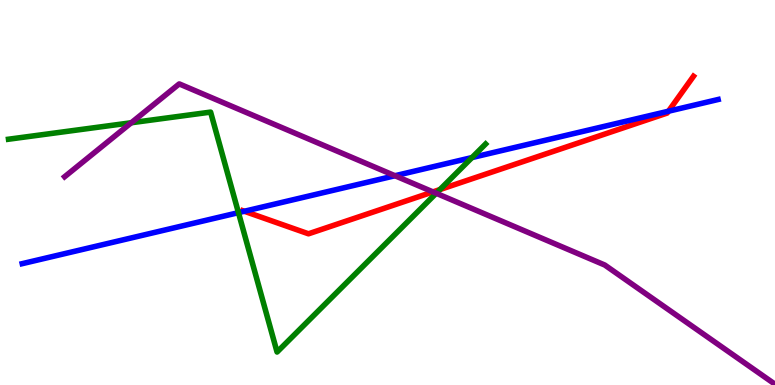[{'lines': ['blue', 'red'], 'intersections': [{'x': 3.15, 'y': 4.51}, {'x': 8.63, 'y': 7.11}]}, {'lines': ['green', 'red'], 'intersections': [{'x': 5.68, 'y': 5.08}]}, {'lines': ['purple', 'red'], 'intersections': [{'x': 5.59, 'y': 5.02}]}, {'lines': ['blue', 'green'], 'intersections': [{'x': 3.08, 'y': 4.48}, {'x': 6.09, 'y': 5.91}]}, {'lines': ['blue', 'purple'], 'intersections': [{'x': 5.1, 'y': 5.44}]}, {'lines': ['green', 'purple'], 'intersections': [{'x': 1.69, 'y': 6.81}, {'x': 5.63, 'y': 4.98}]}]